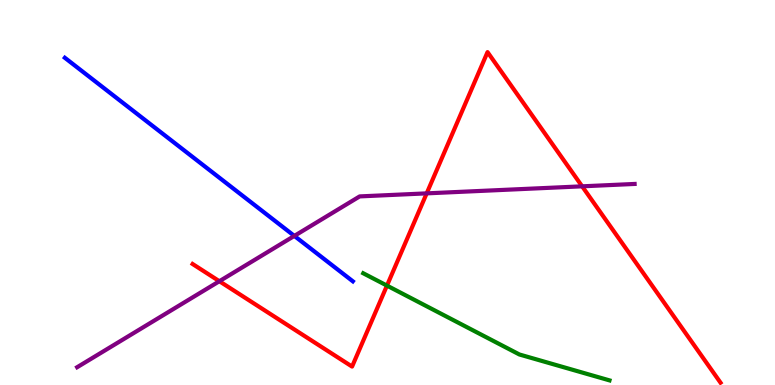[{'lines': ['blue', 'red'], 'intersections': []}, {'lines': ['green', 'red'], 'intersections': [{'x': 4.99, 'y': 2.58}]}, {'lines': ['purple', 'red'], 'intersections': [{'x': 2.83, 'y': 2.7}, {'x': 5.51, 'y': 4.98}, {'x': 7.51, 'y': 5.16}]}, {'lines': ['blue', 'green'], 'intersections': []}, {'lines': ['blue', 'purple'], 'intersections': [{'x': 3.8, 'y': 3.87}]}, {'lines': ['green', 'purple'], 'intersections': []}]